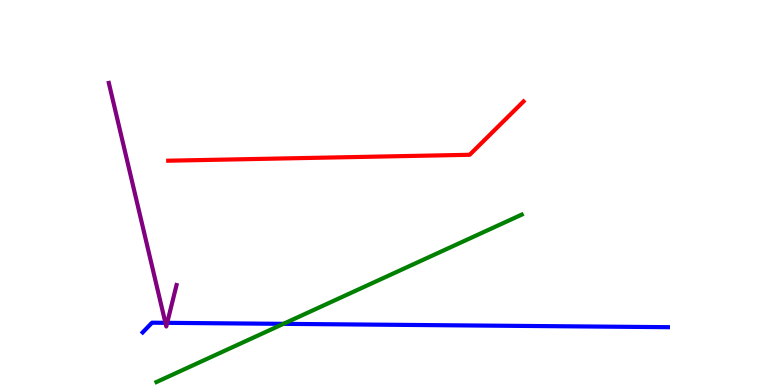[{'lines': ['blue', 'red'], 'intersections': []}, {'lines': ['green', 'red'], 'intersections': []}, {'lines': ['purple', 'red'], 'intersections': []}, {'lines': ['blue', 'green'], 'intersections': [{'x': 3.66, 'y': 1.59}]}, {'lines': ['blue', 'purple'], 'intersections': [{'x': 2.13, 'y': 1.61}, {'x': 2.16, 'y': 1.61}]}, {'lines': ['green', 'purple'], 'intersections': []}]